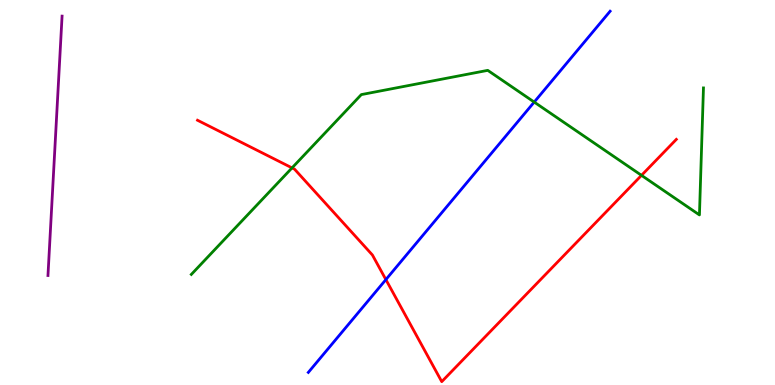[{'lines': ['blue', 'red'], 'intersections': [{'x': 4.98, 'y': 2.74}]}, {'lines': ['green', 'red'], 'intersections': [{'x': 3.77, 'y': 5.64}, {'x': 8.28, 'y': 5.45}]}, {'lines': ['purple', 'red'], 'intersections': []}, {'lines': ['blue', 'green'], 'intersections': [{'x': 6.89, 'y': 7.35}]}, {'lines': ['blue', 'purple'], 'intersections': []}, {'lines': ['green', 'purple'], 'intersections': []}]